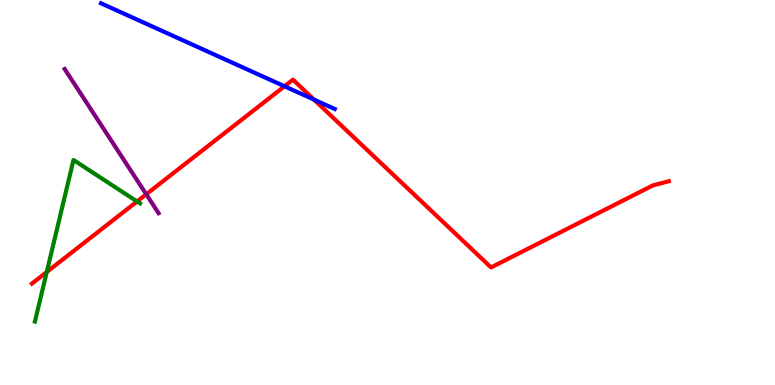[{'lines': ['blue', 'red'], 'intersections': [{'x': 3.67, 'y': 7.76}, {'x': 4.05, 'y': 7.41}]}, {'lines': ['green', 'red'], 'intersections': [{'x': 0.603, 'y': 2.93}, {'x': 1.77, 'y': 4.77}]}, {'lines': ['purple', 'red'], 'intersections': [{'x': 1.89, 'y': 4.95}]}, {'lines': ['blue', 'green'], 'intersections': []}, {'lines': ['blue', 'purple'], 'intersections': []}, {'lines': ['green', 'purple'], 'intersections': []}]